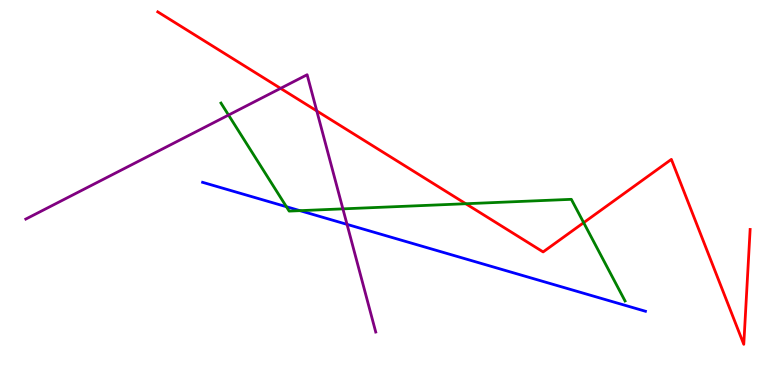[{'lines': ['blue', 'red'], 'intersections': []}, {'lines': ['green', 'red'], 'intersections': [{'x': 6.01, 'y': 4.71}, {'x': 7.53, 'y': 4.22}]}, {'lines': ['purple', 'red'], 'intersections': [{'x': 3.62, 'y': 7.7}, {'x': 4.09, 'y': 7.12}]}, {'lines': ['blue', 'green'], 'intersections': [{'x': 3.7, 'y': 4.63}, {'x': 3.87, 'y': 4.53}]}, {'lines': ['blue', 'purple'], 'intersections': [{'x': 4.48, 'y': 4.17}]}, {'lines': ['green', 'purple'], 'intersections': [{'x': 2.95, 'y': 7.01}, {'x': 4.42, 'y': 4.57}]}]